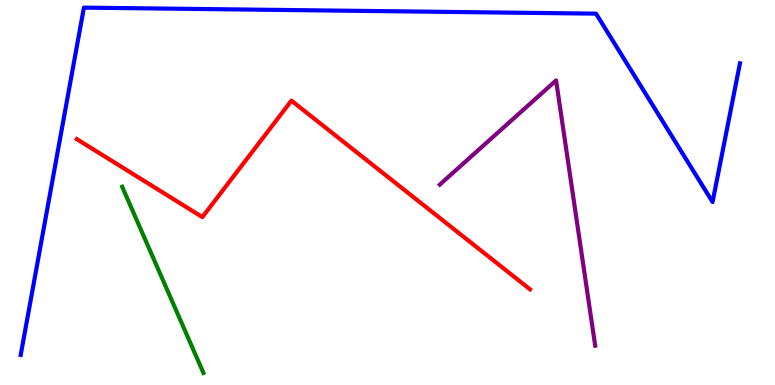[{'lines': ['blue', 'red'], 'intersections': []}, {'lines': ['green', 'red'], 'intersections': []}, {'lines': ['purple', 'red'], 'intersections': []}, {'lines': ['blue', 'green'], 'intersections': []}, {'lines': ['blue', 'purple'], 'intersections': []}, {'lines': ['green', 'purple'], 'intersections': []}]